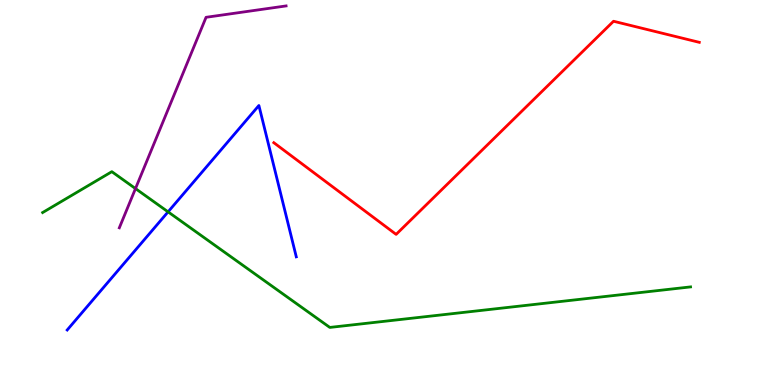[{'lines': ['blue', 'red'], 'intersections': []}, {'lines': ['green', 'red'], 'intersections': []}, {'lines': ['purple', 'red'], 'intersections': []}, {'lines': ['blue', 'green'], 'intersections': [{'x': 2.17, 'y': 4.5}]}, {'lines': ['blue', 'purple'], 'intersections': []}, {'lines': ['green', 'purple'], 'intersections': [{'x': 1.75, 'y': 5.1}]}]